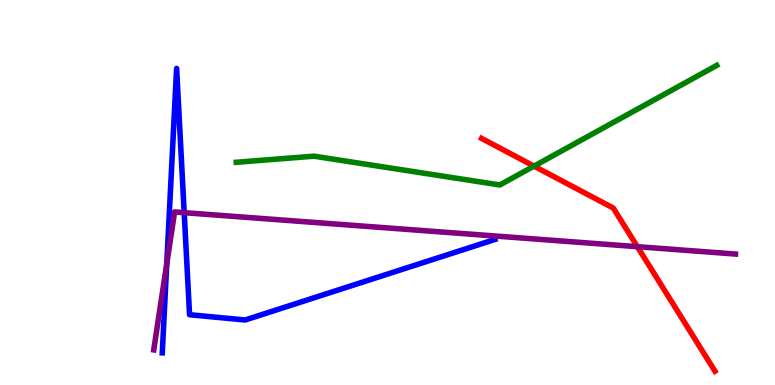[{'lines': ['blue', 'red'], 'intersections': []}, {'lines': ['green', 'red'], 'intersections': [{'x': 6.89, 'y': 5.69}]}, {'lines': ['purple', 'red'], 'intersections': [{'x': 8.22, 'y': 3.59}]}, {'lines': ['blue', 'green'], 'intersections': []}, {'lines': ['blue', 'purple'], 'intersections': [{'x': 2.15, 'y': 3.15}, {'x': 2.38, 'y': 4.48}]}, {'lines': ['green', 'purple'], 'intersections': []}]